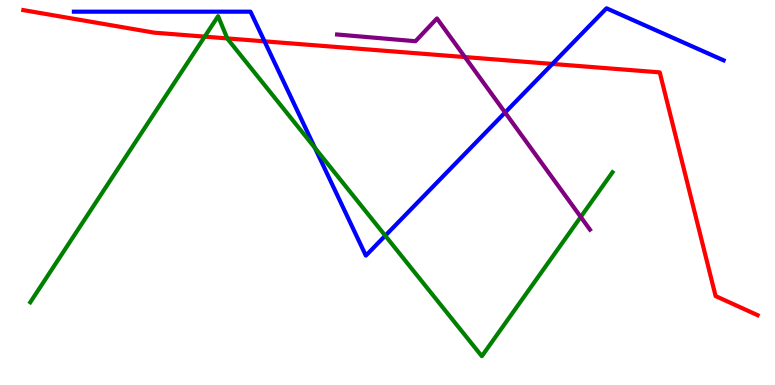[{'lines': ['blue', 'red'], 'intersections': [{'x': 3.41, 'y': 8.93}, {'x': 7.13, 'y': 8.34}]}, {'lines': ['green', 'red'], 'intersections': [{'x': 2.64, 'y': 9.05}, {'x': 2.93, 'y': 9.0}]}, {'lines': ['purple', 'red'], 'intersections': [{'x': 6.0, 'y': 8.52}]}, {'lines': ['blue', 'green'], 'intersections': [{'x': 4.06, 'y': 6.16}, {'x': 4.97, 'y': 3.88}]}, {'lines': ['blue', 'purple'], 'intersections': [{'x': 6.52, 'y': 7.08}]}, {'lines': ['green', 'purple'], 'intersections': [{'x': 7.49, 'y': 4.37}]}]